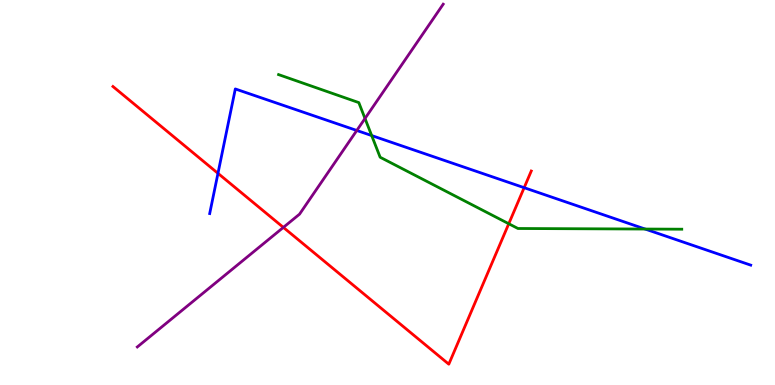[{'lines': ['blue', 'red'], 'intersections': [{'x': 2.81, 'y': 5.5}, {'x': 6.76, 'y': 5.13}]}, {'lines': ['green', 'red'], 'intersections': [{'x': 6.56, 'y': 4.19}]}, {'lines': ['purple', 'red'], 'intersections': [{'x': 3.66, 'y': 4.09}]}, {'lines': ['blue', 'green'], 'intersections': [{'x': 4.8, 'y': 6.48}, {'x': 8.32, 'y': 4.05}]}, {'lines': ['blue', 'purple'], 'intersections': [{'x': 4.6, 'y': 6.61}]}, {'lines': ['green', 'purple'], 'intersections': [{'x': 4.71, 'y': 6.92}]}]